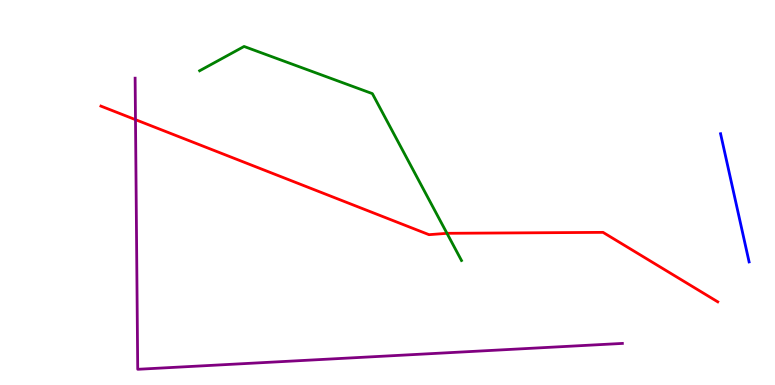[{'lines': ['blue', 'red'], 'intersections': []}, {'lines': ['green', 'red'], 'intersections': [{'x': 5.77, 'y': 3.94}]}, {'lines': ['purple', 'red'], 'intersections': [{'x': 1.75, 'y': 6.89}]}, {'lines': ['blue', 'green'], 'intersections': []}, {'lines': ['blue', 'purple'], 'intersections': []}, {'lines': ['green', 'purple'], 'intersections': []}]